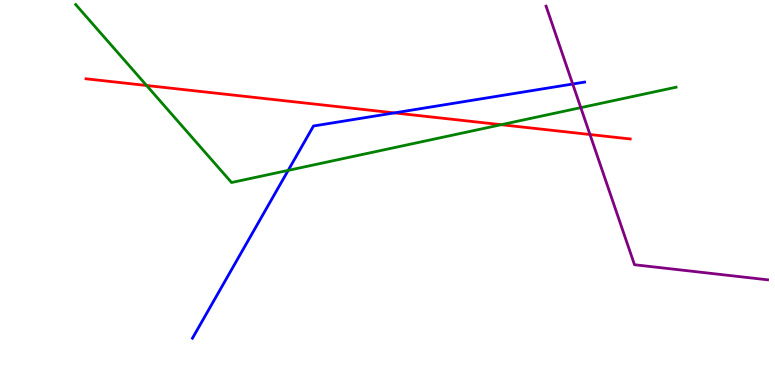[{'lines': ['blue', 'red'], 'intersections': [{'x': 5.09, 'y': 7.07}]}, {'lines': ['green', 'red'], 'intersections': [{'x': 1.89, 'y': 7.78}, {'x': 6.47, 'y': 6.76}]}, {'lines': ['purple', 'red'], 'intersections': [{'x': 7.61, 'y': 6.51}]}, {'lines': ['blue', 'green'], 'intersections': [{'x': 3.72, 'y': 5.57}]}, {'lines': ['blue', 'purple'], 'intersections': [{'x': 7.39, 'y': 7.82}]}, {'lines': ['green', 'purple'], 'intersections': [{'x': 7.49, 'y': 7.2}]}]